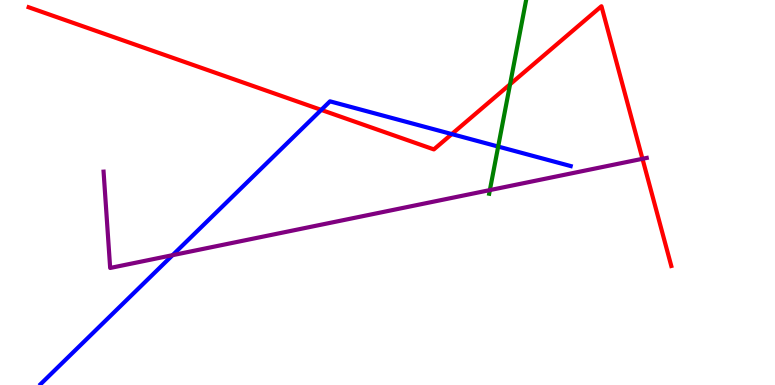[{'lines': ['blue', 'red'], 'intersections': [{'x': 4.14, 'y': 7.15}, {'x': 5.83, 'y': 6.52}]}, {'lines': ['green', 'red'], 'intersections': [{'x': 6.58, 'y': 7.81}]}, {'lines': ['purple', 'red'], 'intersections': [{'x': 8.29, 'y': 5.88}]}, {'lines': ['blue', 'green'], 'intersections': [{'x': 6.43, 'y': 6.19}]}, {'lines': ['blue', 'purple'], 'intersections': [{'x': 2.23, 'y': 3.37}]}, {'lines': ['green', 'purple'], 'intersections': [{'x': 6.32, 'y': 5.06}]}]